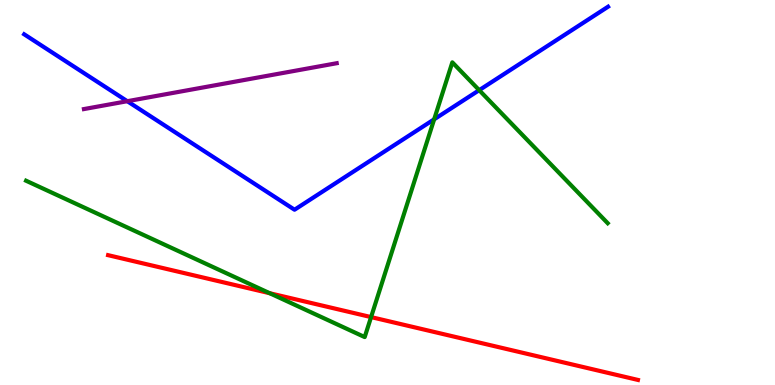[{'lines': ['blue', 'red'], 'intersections': []}, {'lines': ['green', 'red'], 'intersections': [{'x': 3.48, 'y': 2.38}, {'x': 4.79, 'y': 1.76}]}, {'lines': ['purple', 'red'], 'intersections': []}, {'lines': ['blue', 'green'], 'intersections': [{'x': 5.6, 'y': 6.9}, {'x': 6.18, 'y': 7.66}]}, {'lines': ['blue', 'purple'], 'intersections': [{'x': 1.64, 'y': 7.37}]}, {'lines': ['green', 'purple'], 'intersections': []}]